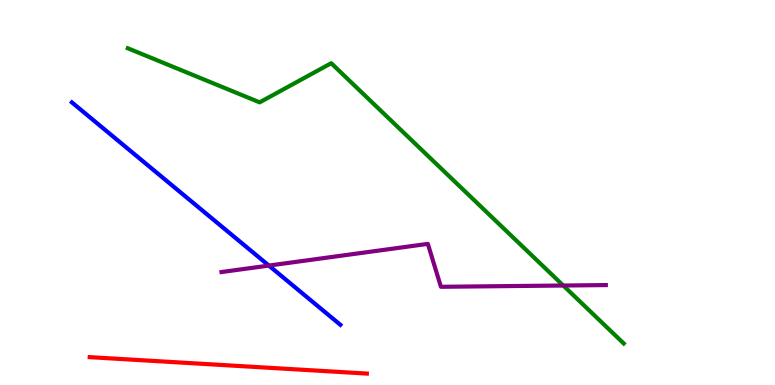[{'lines': ['blue', 'red'], 'intersections': []}, {'lines': ['green', 'red'], 'intersections': []}, {'lines': ['purple', 'red'], 'intersections': []}, {'lines': ['blue', 'green'], 'intersections': []}, {'lines': ['blue', 'purple'], 'intersections': [{'x': 3.47, 'y': 3.1}]}, {'lines': ['green', 'purple'], 'intersections': [{'x': 7.27, 'y': 2.58}]}]